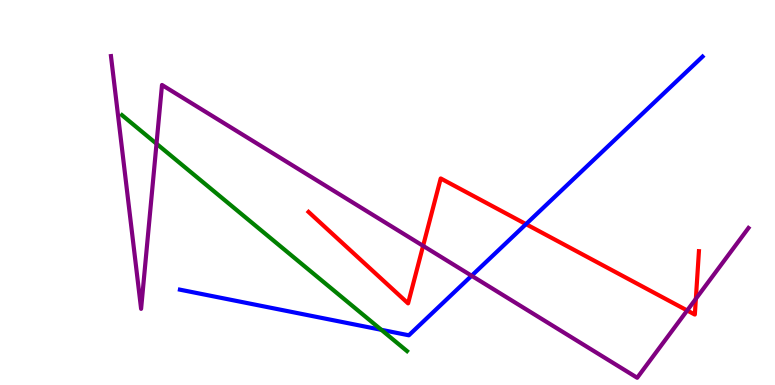[{'lines': ['blue', 'red'], 'intersections': [{'x': 6.79, 'y': 4.18}]}, {'lines': ['green', 'red'], 'intersections': []}, {'lines': ['purple', 'red'], 'intersections': [{'x': 5.46, 'y': 3.61}, {'x': 8.87, 'y': 1.94}, {'x': 8.98, 'y': 2.24}]}, {'lines': ['blue', 'green'], 'intersections': [{'x': 4.92, 'y': 1.43}]}, {'lines': ['blue', 'purple'], 'intersections': [{'x': 6.09, 'y': 2.84}]}, {'lines': ['green', 'purple'], 'intersections': [{'x': 2.02, 'y': 6.27}]}]